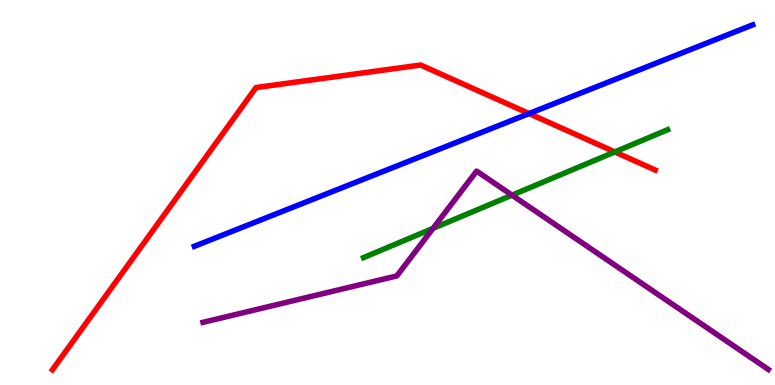[{'lines': ['blue', 'red'], 'intersections': [{'x': 6.83, 'y': 7.05}]}, {'lines': ['green', 'red'], 'intersections': [{'x': 7.93, 'y': 6.05}]}, {'lines': ['purple', 'red'], 'intersections': []}, {'lines': ['blue', 'green'], 'intersections': []}, {'lines': ['blue', 'purple'], 'intersections': []}, {'lines': ['green', 'purple'], 'intersections': [{'x': 5.59, 'y': 4.07}, {'x': 6.61, 'y': 4.93}]}]